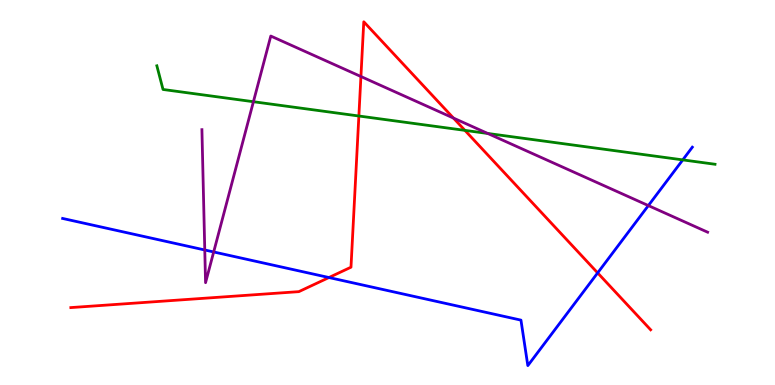[{'lines': ['blue', 'red'], 'intersections': [{'x': 4.24, 'y': 2.79}, {'x': 7.71, 'y': 2.91}]}, {'lines': ['green', 'red'], 'intersections': [{'x': 4.63, 'y': 6.99}, {'x': 6.0, 'y': 6.61}]}, {'lines': ['purple', 'red'], 'intersections': [{'x': 4.66, 'y': 8.01}, {'x': 5.85, 'y': 6.93}]}, {'lines': ['blue', 'green'], 'intersections': [{'x': 8.81, 'y': 5.85}]}, {'lines': ['blue', 'purple'], 'intersections': [{'x': 2.64, 'y': 3.51}, {'x': 2.76, 'y': 3.46}, {'x': 8.37, 'y': 4.66}]}, {'lines': ['green', 'purple'], 'intersections': [{'x': 3.27, 'y': 7.36}, {'x': 6.29, 'y': 6.53}]}]